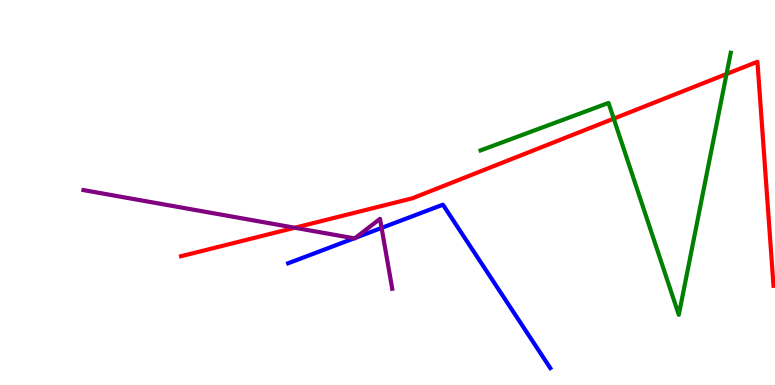[{'lines': ['blue', 'red'], 'intersections': []}, {'lines': ['green', 'red'], 'intersections': [{'x': 7.92, 'y': 6.92}, {'x': 9.37, 'y': 8.08}]}, {'lines': ['purple', 'red'], 'intersections': [{'x': 3.8, 'y': 4.08}]}, {'lines': ['blue', 'green'], 'intersections': []}, {'lines': ['blue', 'purple'], 'intersections': [{'x': 4.57, 'y': 3.81}, {'x': 4.59, 'y': 3.83}, {'x': 4.92, 'y': 4.08}]}, {'lines': ['green', 'purple'], 'intersections': []}]